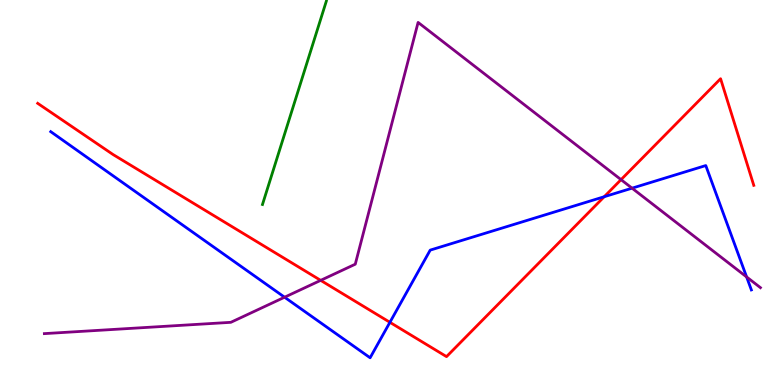[{'lines': ['blue', 'red'], 'intersections': [{'x': 5.03, 'y': 1.63}, {'x': 7.8, 'y': 4.89}]}, {'lines': ['green', 'red'], 'intersections': []}, {'lines': ['purple', 'red'], 'intersections': [{'x': 4.14, 'y': 2.72}, {'x': 8.01, 'y': 5.33}]}, {'lines': ['blue', 'green'], 'intersections': []}, {'lines': ['blue', 'purple'], 'intersections': [{'x': 3.67, 'y': 2.28}, {'x': 8.16, 'y': 5.11}, {'x': 9.63, 'y': 2.81}]}, {'lines': ['green', 'purple'], 'intersections': []}]